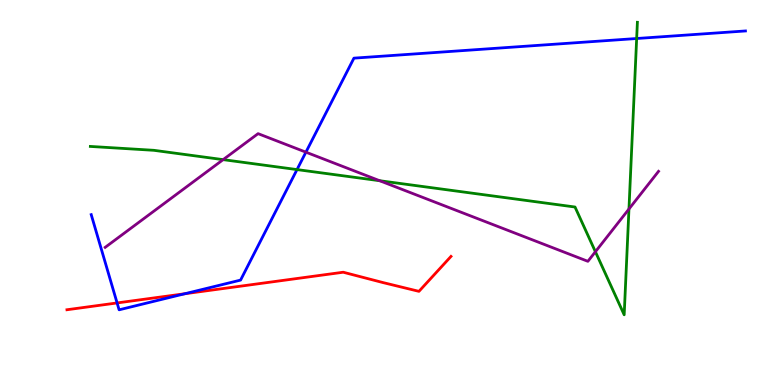[{'lines': ['blue', 'red'], 'intersections': [{'x': 1.51, 'y': 2.13}, {'x': 2.39, 'y': 2.37}]}, {'lines': ['green', 'red'], 'intersections': []}, {'lines': ['purple', 'red'], 'intersections': []}, {'lines': ['blue', 'green'], 'intersections': [{'x': 3.83, 'y': 5.6}, {'x': 8.21, 'y': 9.0}]}, {'lines': ['blue', 'purple'], 'intersections': [{'x': 3.95, 'y': 6.05}]}, {'lines': ['green', 'purple'], 'intersections': [{'x': 2.88, 'y': 5.85}, {'x': 4.9, 'y': 5.31}, {'x': 7.68, 'y': 3.46}, {'x': 8.12, 'y': 4.57}]}]